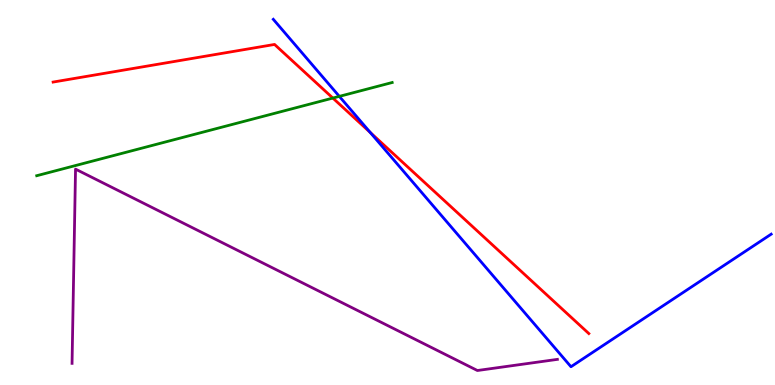[{'lines': ['blue', 'red'], 'intersections': [{'x': 4.78, 'y': 6.56}]}, {'lines': ['green', 'red'], 'intersections': [{'x': 4.29, 'y': 7.45}]}, {'lines': ['purple', 'red'], 'intersections': []}, {'lines': ['blue', 'green'], 'intersections': [{'x': 4.38, 'y': 7.5}]}, {'lines': ['blue', 'purple'], 'intersections': []}, {'lines': ['green', 'purple'], 'intersections': []}]